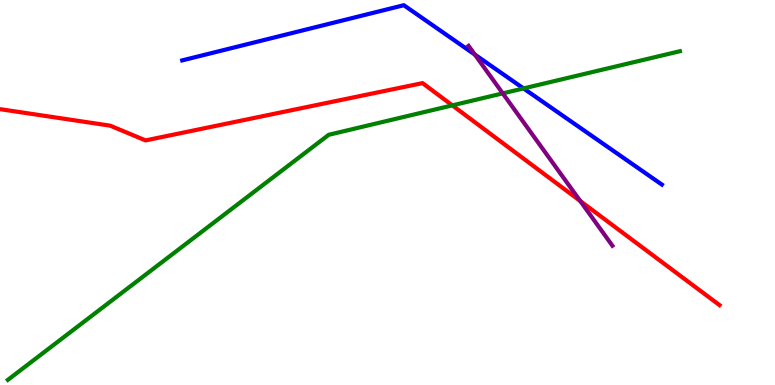[{'lines': ['blue', 'red'], 'intersections': []}, {'lines': ['green', 'red'], 'intersections': [{'x': 5.84, 'y': 7.26}]}, {'lines': ['purple', 'red'], 'intersections': [{'x': 7.49, 'y': 4.78}]}, {'lines': ['blue', 'green'], 'intersections': [{'x': 6.76, 'y': 7.7}]}, {'lines': ['blue', 'purple'], 'intersections': [{'x': 6.13, 'y': 8.58}]}, {'lines': ['green', 'purple'], 'intersections': [{'x': 6.49, 'y': 7.57}]}]